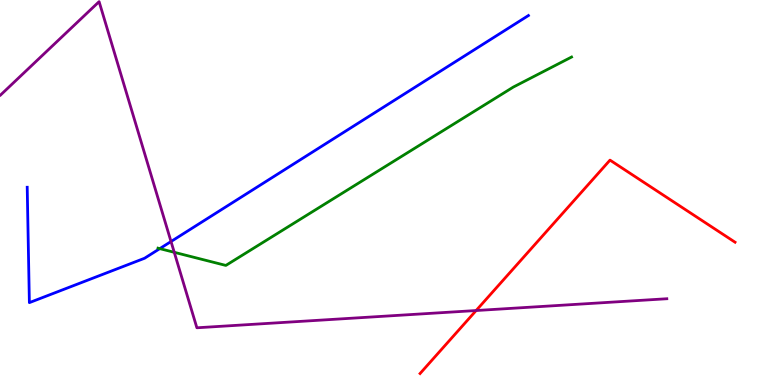[{'lines': ['blue', 'red'], 'intersections': []}, {'lines': ['green', 'red'], 'intersections': []}, {'lines': ['purple', 'red'], 'intersections': [{'x': 6.14, 'y': 1.93}]}, {'lines': ['blue', 'green'], 'intersections': [{'x': 2.06, 'y': 3.54}]}, {'lines': ['blue', 'purple'], 'intersections': [{'x': 2.21, 'y': 3.73}]}, {'lines': ['green', 'purple'], 'intersections': [{'x': 2.25, 'y': 3.45}]}]